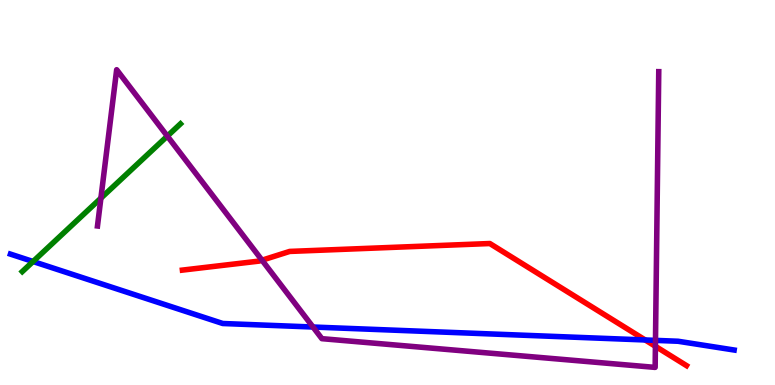[{'lines': ['blue', 'red'], 'intersections': [{'x': 8.33, 'y': 1.17}]}, {'lines': ['green', 'red'], 'intersections': []}, {'lines': ['purple', 'red'], 'intersections': [{'x': 3.38, 'y': 3.24}, {'x': 8.46, 'y': 1.0}]}, {'lines': ['blue', 'green'], 'intersections': [{'x': 0.427, 'y': 3.21}]}, {'lines': ['blue', 'purple'], 'intersections': [{'x': 4.04, 'y': 1.51}, {'x': 8.46, 'y': 1.16}]}, {'lines': ['green', 'purple'], 'intersections': [{'x': 1.3, 'y': 4.85}, {'x': 2.16, 'y': 6.46}]}]